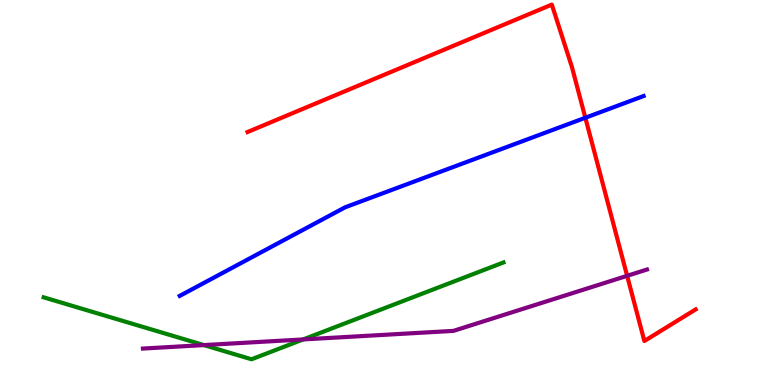[{'lines': ['blue', 'red'], 'intersections': [{'x': 7.55, 'y': 6.94}]}, {'lines': ['green', 'red'], 'intersections': []}, {'lines': ['purple', 'red'], 'intersections': [{'x': 8.09, 'y': 2.84}]}, {'lines': ['blue', 'green'], 'intersections': []}, {'lines': ['blue', 'purple'], 'intersections': []}, {'lines': ['green', 'purple'], 'intersections': [{'x': 2.63, 'y': 1.04}, {'x': 3.91, 'y': 1.18}]}]